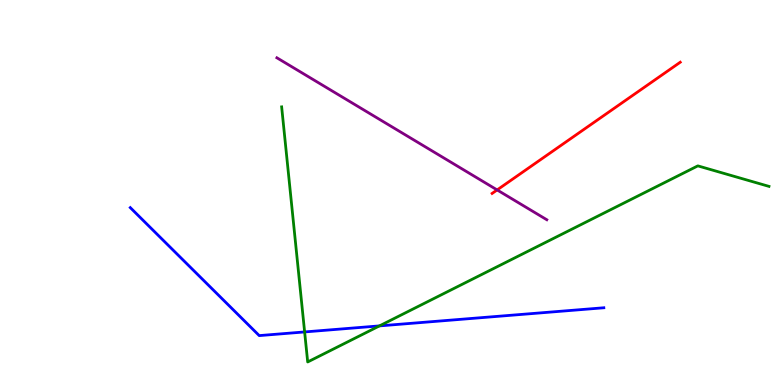[{'lines': ['blue', 'red'], 'intersections': []}, {'lines': ['green', 'red'], 'intersections': []}, {'lines': ['purple', 'red'], 'intersections': [{'x': 6.41, 'y': 5.07}]}, {'lines': ['blue', 'green'], 'intersections': [{'x': 3.93, 'y': 1.38}, {'x': 4.9, 'y': 1.54}]}, {'lines': ['blue', 'purple'], 'intersections': []}, {'lines': ['green', 'purple'], 'intersections': []}]